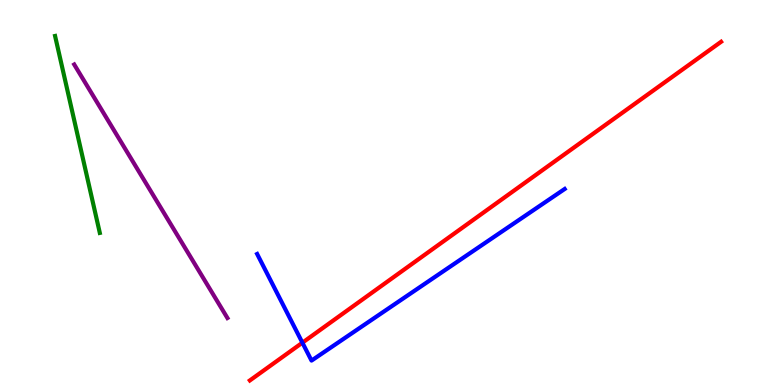[{'lines': ['blue', 'red'], 'intersections': [{'x': 3.9, 'y': 1.1}]}, {'lines': ['green', 'red'], 'intersections': []}, {'lines': ['purple', 'red'], 'intersections': []}, {'lines': ['blue', 'green'], 'intersections': []}, {'lines': ['blue', 'purple'], 'intersections': []}, {'lines': ['green', 'purple'], 'intersections': []}]